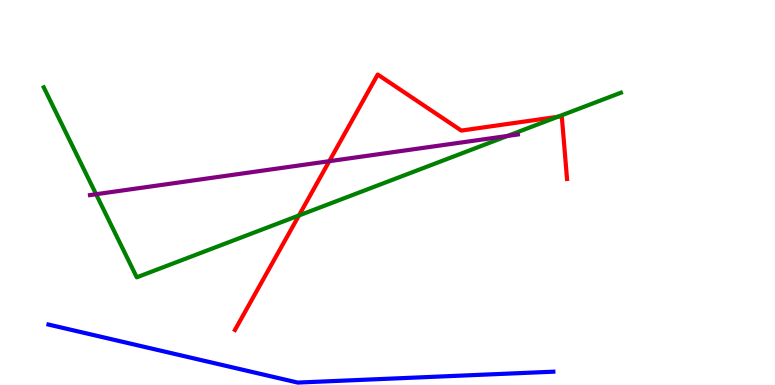[{'lines': ['blue', 'red'], 'intersections': []}, {'lines': ['green', 'red'], 'intersections': [{'x': 3.86, 'y': 4.4}, {'x': 7.2, 'y': 6.97}]}, {'lines': ['purple', 'red'], 'intersections': [{'x': 4.25, 'y': 5.81}]}, {'lines': ['blue', 'green'], 'intersections': []}, {'lines': ['blue', 'purple'], 'intersections': []}, {'lines': ['green', 'purple'], 'intersections': [{'x': 1.24, 'y': 4.96}, {'x': 6.55, 'y': 6.47}]}]